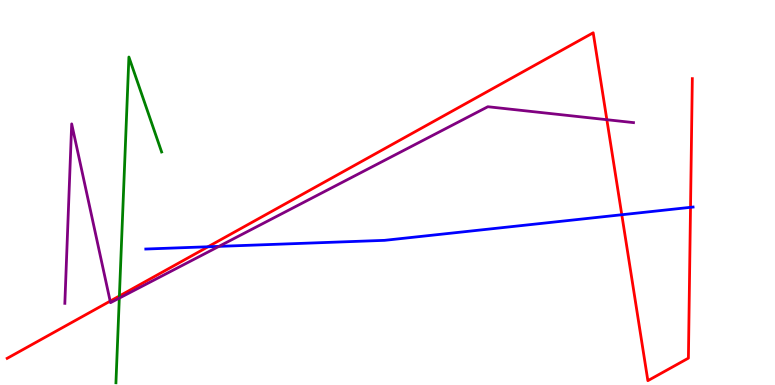[{'lines': ['blue', 'red'], 'intersections': [{'x': 2.68, 'y': 3.59}, {'x': 8.02, 'y': 4.42}, {'x': 8.91, 'y': 4.62}]}, {'lines': ['green', 'red'], 'intersections': [{'x': 1.54, 'y': 2.31}]}, {'lines': ['purple', 'red'], 'intersections': [{'x': 1.42, 'y': 2.18}, {'x': 7.83, 'y': 6.89}]}, {'lines': ['blue', 'green'], 'intersections': []}, {'lines': ['blue', 'purple'], 'intersections': [{'x': 2.82, 'y': 3.6}]}, {'lines': ['green', 'purple'], 'intersections': [{'x': 1.54, 'y': 2.26}]}]